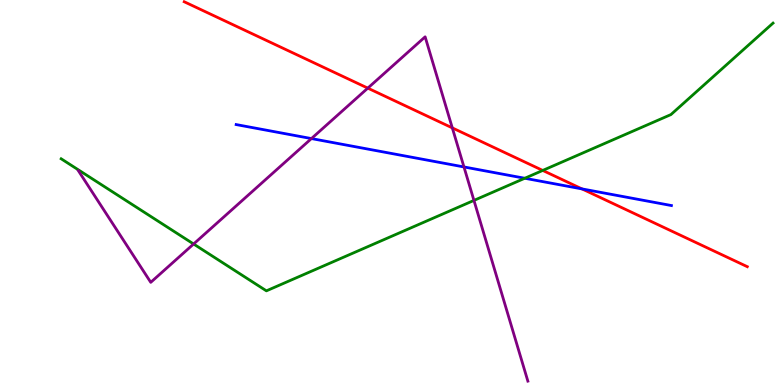[{'lines': ['blue', 'red'], 'intersections': [{'x': 7.51, 'y': 5.09}]}, {'lines': ['green', 'red'], 'intersections': [{'x': 7.0, 'y': 5.57}]}, {'lines': ['purple', 'red'], 'intersections': [{'x': 4.75, 'y': 7.71}, {'x': 5.84, 'y': 6.68}]}, {'lines': ['blue', 'green'], 'intersections': [{'x': 6.77, 'y': 5.37}]}, {'lines': ['blue', 'purple'], 'intersections': [{'x': 4.02, 'y': 6.4}, {'x': 5.99, 'y': 5.66}]}, {'lines': ['green', 'purple'], 'intersections': [{'x': 2.5, 'y': 3.66}, {'x': 6.12, 'y': 4.79}]}]